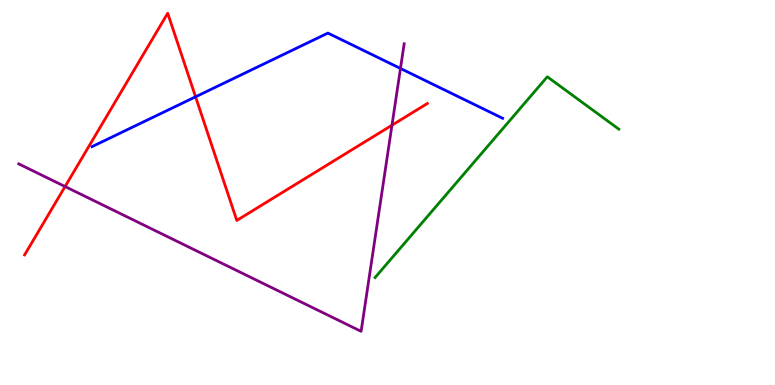[{'lines': ['blue', 'red'], 'intersections': [{'x': 2.52, 'y': 7.49}]}, {'lines': ['green', 'red'], 'intersections': []}, {'lines': ['purple', 'red'], 'intersections': [{'x': 0.84, 'y': 5.15}, {'x': 5.06, 'y': 6.75}]}, {'lines': ['blue', 'green'], 'intersections': []}, {'lines': ['blue', 'purple'], 'intersections': [{'x': 5.17, 'y': 8.22}]}, {'lines': ['green', 'purple'], 'intersections': []}]